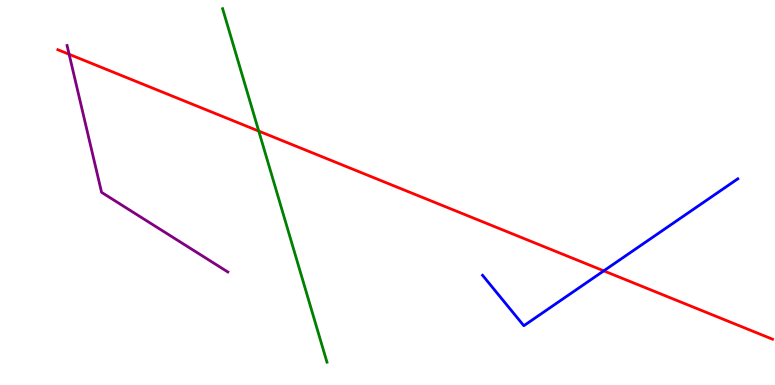[{'lines': ['blue', 'red'], 'intersections': [{'x': 7.79, 'y': 2.97}]}, {'lines': ['green', 'red'], 'intersections': [{'x': 3.34, 'y': 6.59}]}, {'lines': ['purple', 'red'], 'intersections': [{'x': 0.892, 'y': 8.59}]}, {'lines': ['blue', 'green'], 'intersections': []}, {'lines': ['blue', 'purple'], 'intersections': []}, {'lines': ['green', 'purple'], 'intersections': []}]